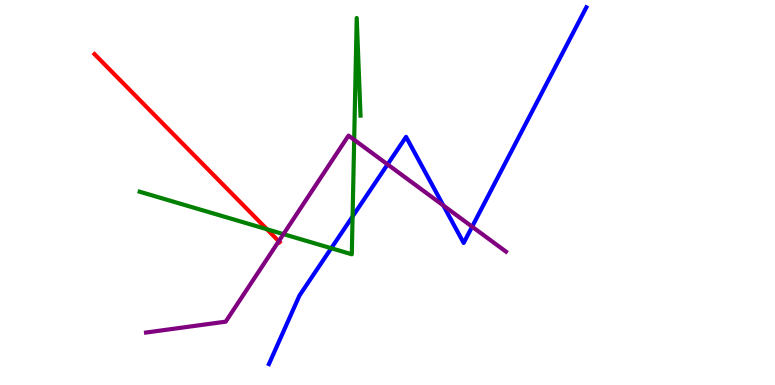[{'lines': ['blue', 'red'], 'intersections': []}, {'lines': ['green', 'red'], 'intersections': [{'x': 3.44, 'y': 4.05}]}, {'lines': ['purple', 'red'], 'intersections': [{'x': 3.6, 'y': 3.73}]}, {'lines': ['blue', 'green'], 'intersections': [{'x': 4.27, 'y': 3.55}, {'x': 4.55, 'y': 4.38}]}, {'lines': ['blue', 'purple'], 'intersections': [{'x': 5.0, 'y': 5.73}, {'x': 5.72, 'y': 4.66}, {'x': 6.09, 'y': 4.11}]}, {'lines': ['green', 'purple'], 'intersections': [{'x': 3.66, 'y': 3.92}, {'x': 4.57, 'y': 6.37}]}]